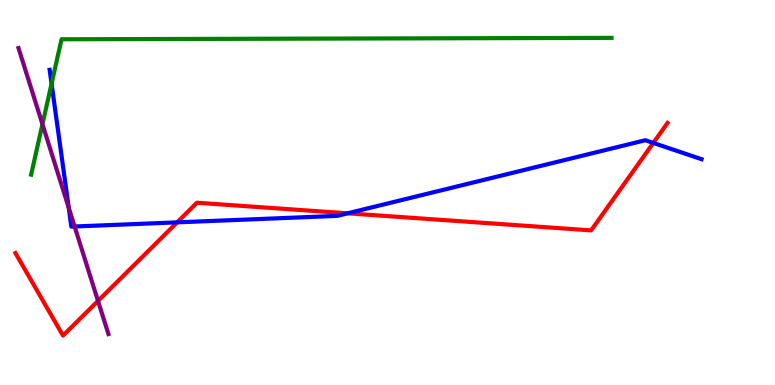[{'lines': ['blue', 'red'], 'intersections': [{'x': 2.29, 'y': 4.22}, {'x': 4.49, 'y': 4.46}, {'x': 8.43, 'y': 6.29}]}, {'lines': ['green', 'red'], 'intersections': []}, {'lines': ['purple', 'red'], 'intersections': [{'x': 1.26, 'y': 2.19}]}, {'lines': ['blue', 'green'], 'intersections': [{'x': 0.665, 'y': 7.83}]}, {'lines': ['blue', 'purple'], 'intersections': [{'x': 0.887, 'y': 4.6}, {'x': 0.963, 'y': 4.12}]}, {'lines': ['green', 'purple'], 'intersections': [{'x': 0.548, 'y': 6.77}]}]